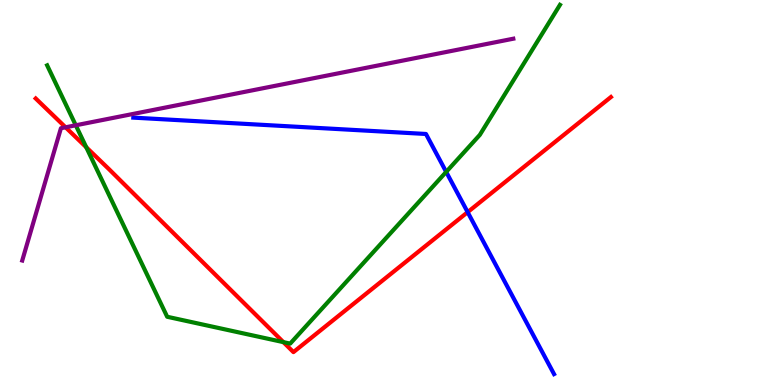[{'lines': ['blue', 'red'], 'intersections': [{'x': 6.03, 'y': 4.49}]}, {'lines': ['green', 'red'], 'intersections': [{'x': 1.11, 'y': 6.18}, {'x': 3.66, 'y': 1.11}]}, {'lines': ['purple', 'red'], 'intersections': [{'x': 0.846, 'y': 6.69}]}, {'lines': ['blue', 'green'], 'intersections': [{'x': 5.76, 'y': 5.53}]}, {'lines': ['blue', 'purple'], 'intersections': []}, {'lines': ['green', 'purple'], 'intersections': [{'x': 0.978, 'y': 6.75}]}]